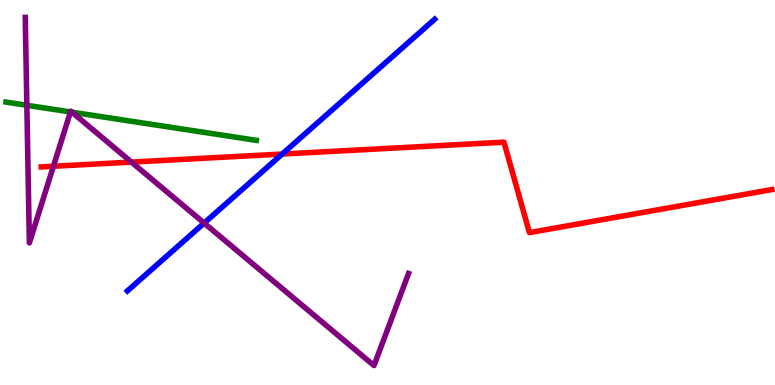[{'lines': ['blue', 'red'], 'intersections': [{'x': 3.64, 'y': 6.0}]}, {'lines': ['green', 'red'], 'intersections': []}, {'lines': ['purple', 'red'], 'intersections': [{'x': 0.689, 'y': 5.68}, {'x': 1.7, 'y': 5.79}]}, {'lines': ['blue', 'green'], 'intersections': []}, {'lines': ['blue', 'purple'], 'intersections': [{'x': 2.63, 'y': 4.21}]}, {'lines': ['green', 'purple'], 'intersections': [{'x': 0.347, 'y': 7.27}, {'x': 0.909, 'y': 7.09}, {'x': 0.928, 'y': 7.09}]}]